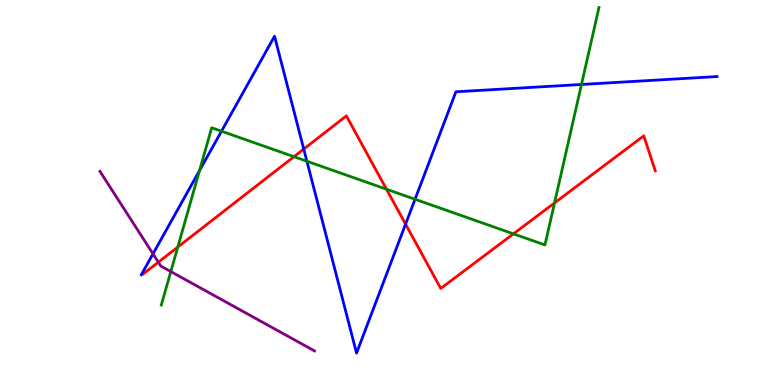[{'lines': ['blue', 'red'], 'intersections': [{'x': 3.92, 'y': 6.13}, {'x': 5.23, 'y': 4.18}]}, {'lines': ['green', 'red'], 'intersections': [{'x': 2.29, 'y': 3.58}, {'x': 3.79, 'y': 5.93}, {'x': 4.99, 'y': 5.09}, {'x': 6.62, 'y': 3.93}, {'x': 7.16, 'y': 4.73}]}, {'lines': ['purple', 'red'], 'intersections': [{'x': 2.04, 'y': 3.19}]}, {'lines': ['blue', 'green'], 'intersections': [{'x': 2.57, 'y': 5.57}, {'x': 2.86, 'y': 6.59}, {'x': 3.96, 'y': 5.81}, {'x': 5.36, 'y': 4.82}, {'x': 7.5, 'y': 7.81}]}, {'lines': ['blue', 'purple'], 'intersections': [{'x': 1.97, 'y': 3.41}]}, {'lines': ['green', 'purple'], 'intersections': [{'x': 2.2, 'y': 2.95}]}]